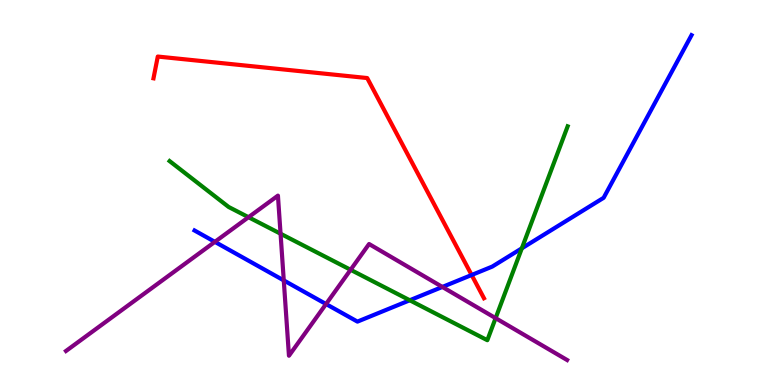[{'lines': ['blue', 'red'], 'intersections': [{'x': 6.09, 'y': 2.86}]}, {'lines': ['green', 'red'], 'intersections': []}, {'lines': ['purple', 'red'], 'intersections': []}, {'lines': ['blue', 'green'], 'intersections': [{'x': 5.29, 'y': 2.2}, {'x': 6.73, 'y': 3.55}]}, {'lines': ['blue', 'purple'], 'intersections': [{'x': 2.77, 'y': 3.72}, {'x': 3.66, 'y': 2.72}, {'x': 4.21, 'y': 2.1}, {'x': 5.71, 'y': 2.55}]}, {'lines': ['green', 'purple'], 'intersections': [{'x': 3.21, 'y': 4.36}, {'x': 3.62, 'y': 3.93}, {'x': 4.52, 'y': 2.99}, {'x': 6.39, 'y': 1.74}]}]